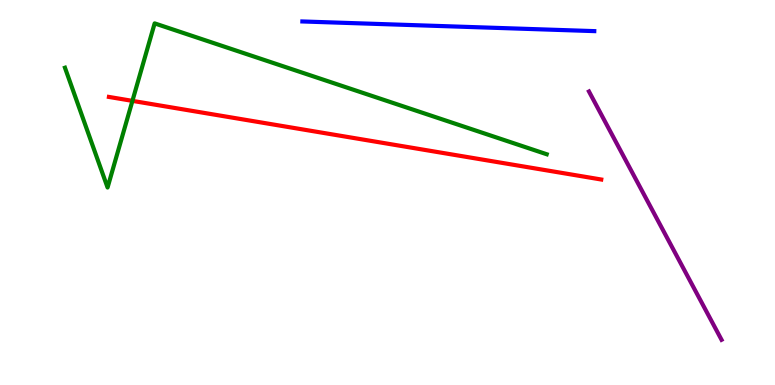[{'lines': ['blue', 'red'], 'intersections': []}, {'lines': ['green', 'red'], 'intersections': [{'x': 1.71, 'y': 7.38}]}, {'lines': ['purple', 'red'], 'intersections': []}, {'lines': ['blue', 'green'], 'intersections': []}, {'lines': ['blue', 'purple'], 'intersections': []}, {'lines': ['green', 'purple'], 'intersections': []}]